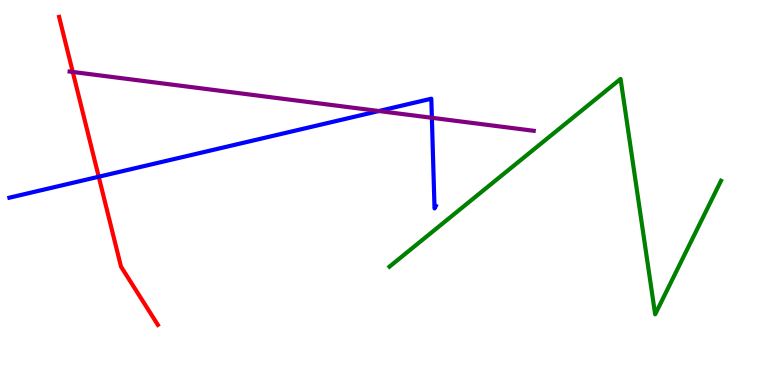[{'lines': ['blue', 'red'], 'intersections': [{'x': 1.27, 'y': 5.41}]}, {'lines': ['green', 'red'], 'intersections': []}, {'lines': ['purple', 'red'], 'intersections': [{'x': 0.939, 'y': 8.13}]}, {'lines': ['blue', 'green'], 'intersections': []}, {'lines': ['blue', 'purple'], 'intersections': [{'x': 4.89, 'y': 7.12}, {'x': 5.57, 'y': 6.94}]}, {'lines': ['green', 'purple'], 'intersections': []}]